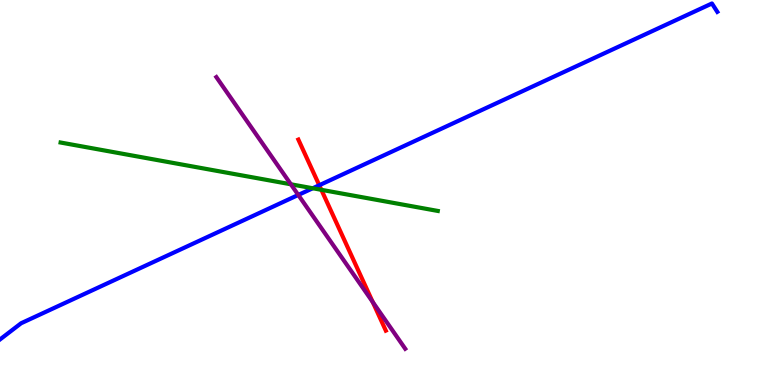[{'lines': ['blue', 'red'], 'intersections': [{'x': 4.12, 'y': 5.19}]}, {'lines': ['green', 'red'], 'intersections': [{'x': 4.15, 'y': 5.07}]}, {'lines': ['purple', 'red'], 'intersections': [{'x': 4.81, 'y': 2.16}]}, {'lines': ['blue', 'green'], 'intersections': [{'x': 4.04, 'y': 5.11}]}, {'lines': ['blue', 'purple'], 'intersections': [{'x': 3.85, 'y': 4.94}]}, {'lines': ['green', 'purple'], 'intersections': [{'x': 3.75, 'y': 5.21}]}]